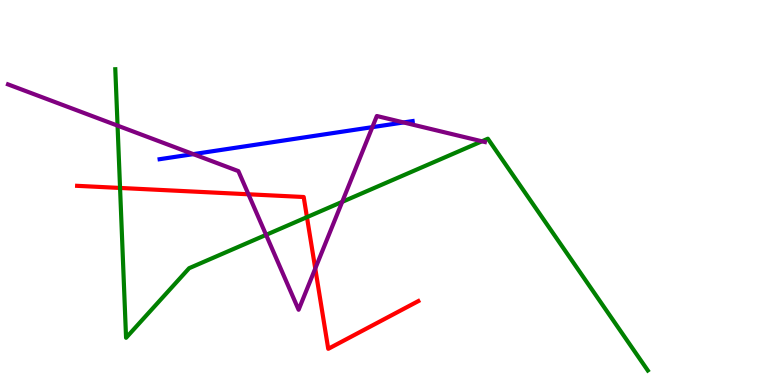[{'lines': ['blue', 'red'], 'intersections': []}, {'lines': ['green', 'red'], 'intersections': [{'x': 1.55, 'y': 5.12}, {'x': 3.96, 'y': 4.36}]}, {'lines': ['purple', 'red'], 'intersections': [{'x': 3.21, 'y': 4.95}, {'x': 4.07, 'y': 3.02}]}, {'lines': ['blue', 'green'], 'intersections': []}, {'lines': ['blue', 'purple'], 'intersections': [{'x': 2.49, 'y': 6.0}, {'x': 4.8, 'y': 6.7}, {'x': 5.21, 'y': 6.82}]}, {'lines': ['green', 'purple'], 'intersections': [{'x': 1.52, 'y': 6.74}, {'x': 3.43, 'y': 3.9}, {'x': 4.42, 'y': 4.76}, {'x': 6.22, 'y': 6.33}]}]